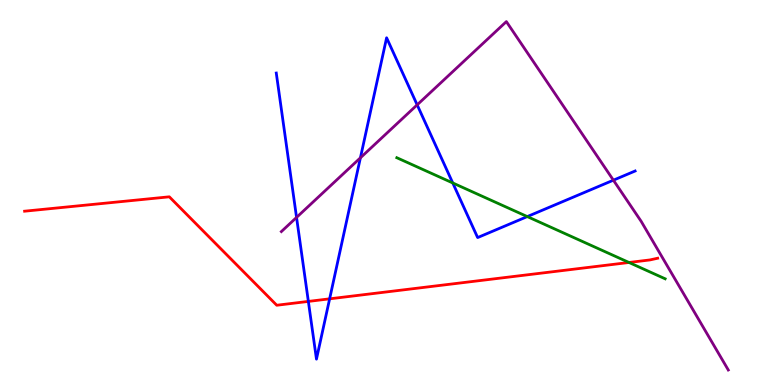[{'lines': ['blue', 'red'], 'intersections': [{'x': 3.98, 'y': 2.17}, {'x': 4.25, 'y': 2.24}]}, {'lines': ['green', 'red'], 'intersections': [{'x': 8.12, 'y': 3.18}]}, {'lines': ['purple', 'red'], 'intersections': []}, {'lines': ['blue', 'green'], 'intersections': [{'x': 5.84, 'y': 5.25}, {'x': 6.8, 'y': 4.37}]}, {'lines': ['blue', 'purple'], 'intersections': [{'x': 3.83, 'y': 4.35}, {'x': 4.65, 'y': 5.9}, {'x': 5.38, 'y': 7.28}, {'x': 7.91, 'y': 5.32}]}, {'lines': ['green', 'purple'], 'intersections': []}]